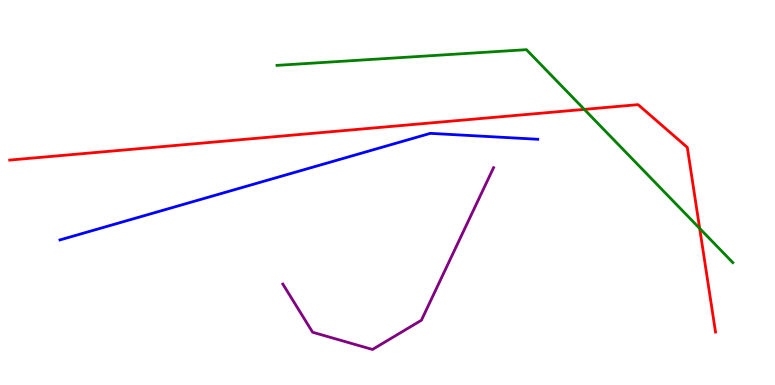[{'lines': ['blue', 'red'], 'intersections': []}, {'lines': ['green', 'red'], 'intersections': [{'x': 7.54, 'y': 7.16}, {'x': 9.03, 'y': 4.07}]}, {'lines': ['purple', 'red'], 'intersections': []}, {'lines': ['blue', 'green'], 'intersections': []}, {'lines': ['blue', 'purple'], 'intersections': []}, {'lines': ['green', 'purple'], 'intersections': []}]